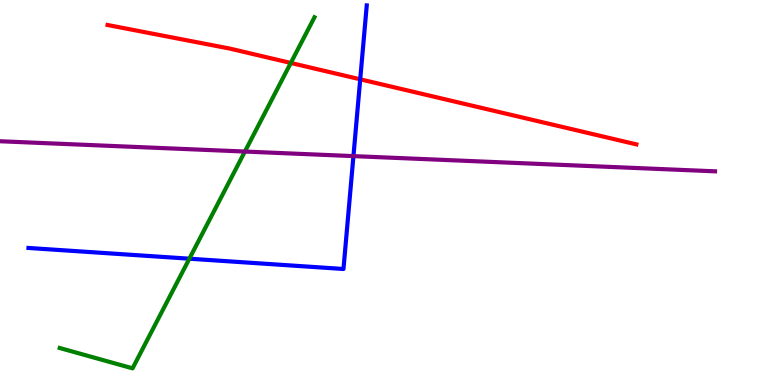[{'lines': ['blue', 'red'], 'intersections': [{'x': 4.65, 'y': 7.94}]}, {'lines': ['green', 'red'], 'intersections': [{'x': 3.75, 'y': 8.36}]}, {'lines': ['purple', 'red'], 'intersections': []}, {'lines': ['blue', 'green'], 'intersections': [{'x': 2.44, 'y': 3.28}]}, {'lines': ['blue', 'purple'], 'intersections': [{'x': 4.56, 'y': 5.95}]}, {'lines': ['green', 'purple'], 'intersections': [{'x': 3.16, 'y': 6.06}]}]